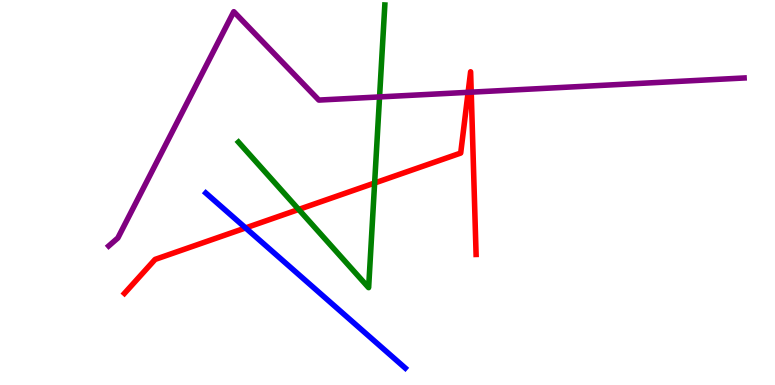[{'lines': ['blue', 'red'], 'intersections': [{'x': 3.17, 'y': 4.08}]}, {'lines': ['green', 'red'], 'intersections': [{'x': 3.85, 'y': 4.56}, {'x': 4.83, 'y': 5.25}]}, {'lines': ['purple', 'red'], 'intersections': [{'x': 6.04, 'y': 7.6}, {'x': 6.08, 'y': 7.61}]}, {'lines': ['blue', 'green'], 'intersections': []}, {'lines': ['blue', 'purple'], 'intersections': []}, {'lines': ['green', 'purple'], 'intersections': [{'x': 4.9, 'y': 7.48}]}]